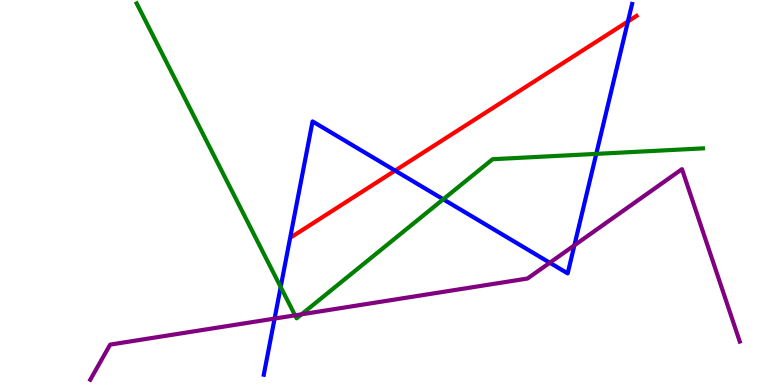[{'lines': ['blue', 'red'], 'intersections': [{'x': 5.1, 'y': 5.57}, {'x': 8.1, 'y': 9.44}]}, {'lines': ['green', 'red'], 'intersections': []}, {'lines': ['purple', 'red'], 'intersections': []}, {'lines': ['blue', 'green'], 'intersections': [{'x': 3.62, 'y': 2.55}, {'x': 5.72, 'y': 4.82}, {'x': 7.69, 'y': 6.0}]}, {'lines': ['blue', 'purple'], 'intersections': [{'x': 3.54, 'y': 1.73}, {'x': 7.09, 'y': 3.18}, {'x': 7.41, 'y': 3.63}]}, {'lines': ['green', 'purple'], 'intersections': [{'x': 3.81, 'y': 1.81}, {'x': 3.89, 'y': 1.84}]}]